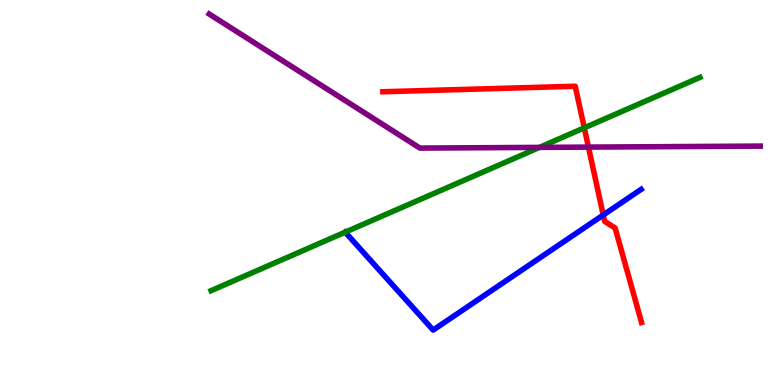[{'lines': ['blue', 'red'], 'intersections': [{'x': 7.78, 'y': 4.42}]}, {'lines': ['green', 'red'], 'intersections': [{'x': 7.54, 'y': 6.68}]}, {'lines': ['purple', 'red'], 'intersections': [{'x': 7.59, 'y': 6.18}]}, {'lines': ['blue', 'green'], 'intersections': [{'x': 4.45, 'y': 3.97}]}, {'lines': ['blue', 'purple'], 'intersections': []}, {'lines': ['green', 'purple'], 'intersections': [{'x': 6.96, 'y': 6.17}]}]